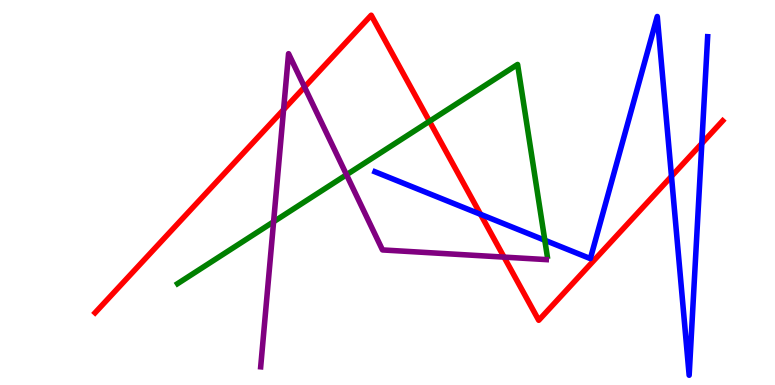[{'lines': ['blue', 'red'], 'intersections': [{'x': 6.2, 'y': 4.43}, {'x': 8.66, 'y': 5.42}, {'x': 9.06, 'y': 6.27}]}, {'lines': ['green', 'red'], 'intersections': [{'x': 5.54, 'y': 6.85}]}, {'lines': ['purple', 'red'], 'intersections': [{'x': 3.66, 'y': 7.15}, {'x': 3.93, 'y': 7.74}, {'x': 6.5, 'y': 3.32}]}, {'lines': ['blue', 'green'], 'intersections': [{'x': 7.03, 'y': 3.76}]}, {'lines': ['blue', 'purple'], 'intersections': []}, {'lines': ['green', 'purple'], 'intersections': [{'x': 3.53, 'y': 4.24}, {'x': 4.47, 'y': 5.46}]}]